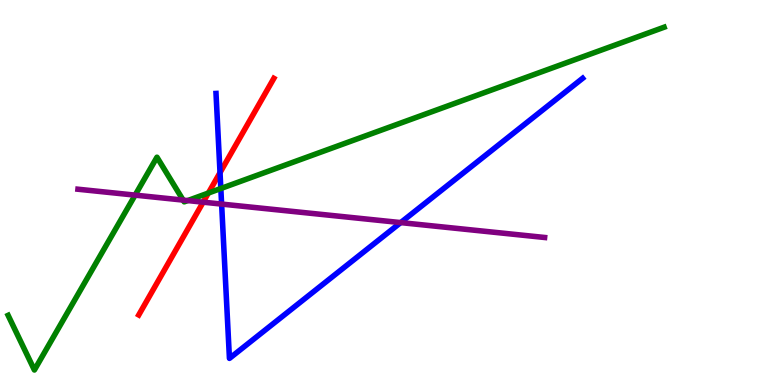[{'lines': ['blue', 'red'], 'intersections': [{'x': 2.84, 'y': 5.52}]}, {'lines': ['green', 'red'], 'intersections': [{'x': 2.69, 'y': 4.99}]}, {'lines': ['purple', 'red'], 'intersections': [{'x': 2.62, 'y': 4.75}]}, {'lines': ['blue', 'green'], 'intersections': [{'x': 2.85, 'y': 5.1}]}, {'lines': ['blue', 'purple'], 'intersections': [{'x': 2.86, 'y': 4.7}, {'x': 5.17, 'y': 4.22}]}, {'lines': ['green', 'purple'], 'intersections': [{'x': 1.74, 'y': 4.93}, {'x': 2.36, 'y': 4.8}, {'x': 2.42, 'y': 4.79}]}]